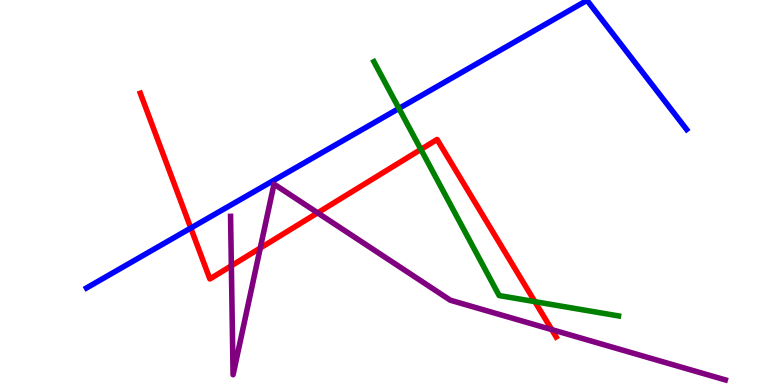[{'lines': ['blue', 'red'], 'intersections': [{'x': 2.46, 'y': 4.08}]}, {'lines': ['green', 'red'], 'intersections': [{'x': 5.43, 'y': 6.12}, {'x': 6.9, 'y': 2.17}]}, {'lines': ['purple', 'red'], 'intersections': [{'x': 2.99, 'y': 3.1}, {'x': 3.36, 'y': 3.56}, {'x': 4.1, 'y': 4.47}, {'x': 7.12, 'y': 1.44}]}, {'lines': ['blue', 'green'], 'intersections': [{'x': 5.15, 'y': 7.18}]}, {'lines': ['blue', 'purple'], 'intersections': []}, {'lines': ['green', 'purple'], 'intersections': []}]